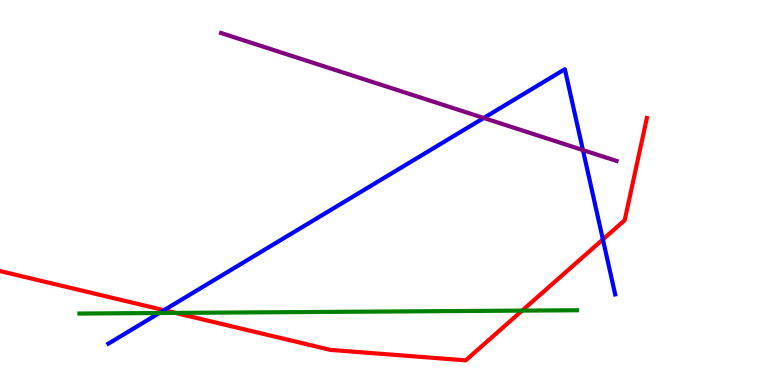[{'lines': ['blue', 'red'], 'intersections': [{'x': 2.12, 'y': 1.94}, {'x': 7.78, 'y': 3.78}]}, {'lines': ['green', 'red'], 'intersections': [{'x': 2.26, 'y': 1.87}, {'x': 6.74, 'y': 1.93}]}, {'lines': ['purple', 'red'], 'intersections': []}, {'lines': ['blue', 'green'], 'intersections': [{'x': 2.06, 'y': 1.87}]}, {'lines': ['blue', 'purple'], 'intersections': [{'x': 6.24, 'y': 6.94}, {'x': 7.52, 'y': 6.1}]}, {'lines': ['green', 'purple'], 'intersections': []}]